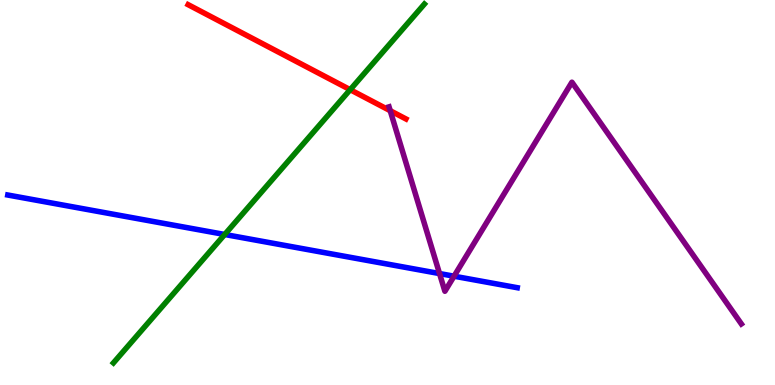[{'lines': ['blue', 'red'], 'intersections': []}, {'lines': ['green', 'red'], 'intersections': [{'x': 4.52, 'y': 7.67}]}, {'lines': ['purple', 'red'], 'intersections': [{'x': 5.04, 'y': 7.12}]}, {'lines': ['blue', 'green'], 'intersections': [{'x': 2.9, 'y': 3.91}]}, {'lines': ['blue', 'purple'], 'intersections': [{'x': 5.67, 'y': 2.89}, {'x': 5.86, 'y': 2.83}]}, {'lines': ['green', 'purple'], 'intersections': []}]